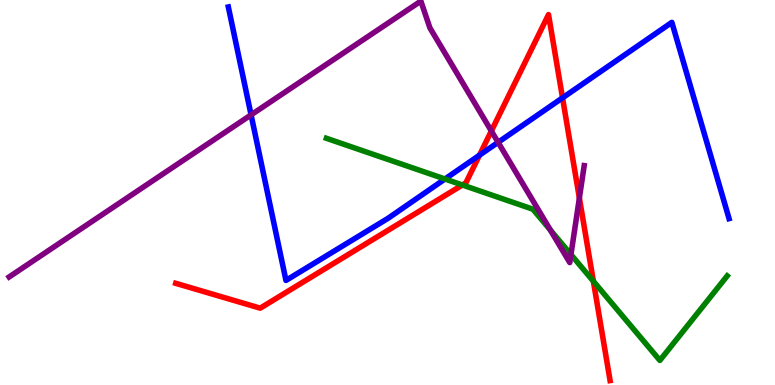[{'lines': ['blue', 'red'], 'intersections': [{'x': 6.19, 'y': 5.97}, {'x': 7.26, 'y': 7.46}]}, {'lines': ['green', 'red'], 'intersections': [{'x': 5.97, 'y': 5.2}, {'x': 7.66, 'y': 2.7}]}, {'lines': ['purple', 'red'], 'intersections': [{'x': 6.34, 'y': 6.6}, {'x': 7.48, 'y': 4.86}]}, {'lines': ['blue', 'green'], 'intersections': [{'x': 5.74, 'y': 5.35}]}, {'lines': ['blue', 'purple'], 'intersections': [{'x': 3.24, 'y': 7.02}, {'x': 6.43, 'y': 6.3}]}, {'lines': ['green', 'purple'], 'intersections': [{'x': 7.1, 'y': 4.02}, {'x': 7.37, 'y': 3.39}]}]